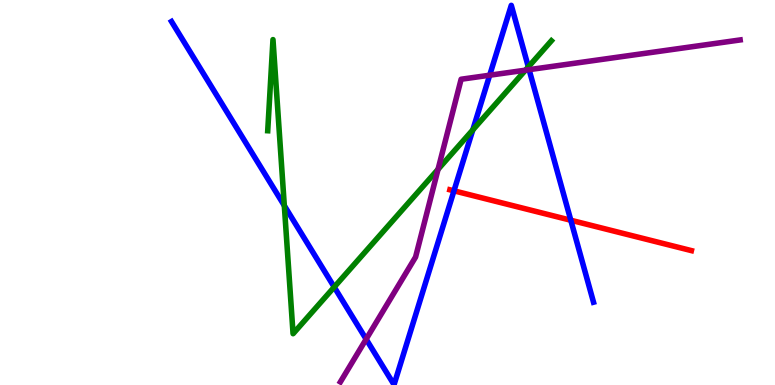[{'lines': ['blue', 'red'], 'intersections': [{'x': 5.86, 'y': 5.04}, {'x': 7.37, 'y': 4.28}]}, {'lines': ['green', 'red'], 'intersections': []}, {'lines': ['purple', 'red'], 'intersections': []}, {'lines': ['blue', 'green'], 'intersections': [{'x': 3.67, 'y': 4.66}, {'x': 4.31, 'y': 2.54}, {'x': 6.1, 'y': 6.63}, {'x': 6.82, 'y': 8.26}]}, {'lines': ['blue', 'purple'], 'intersections': [{'x': 4.72, 'y': 1.19}, {'x': 6.32, 'y': 8.05}, {'x': 6.83, 'y': 8.19}]}, {'lines': ['green', 'purple'], 'intersections': [{'x': 5.65, 'y': 5.6}, {'x': 6.78, 'y': 8.18}]}]